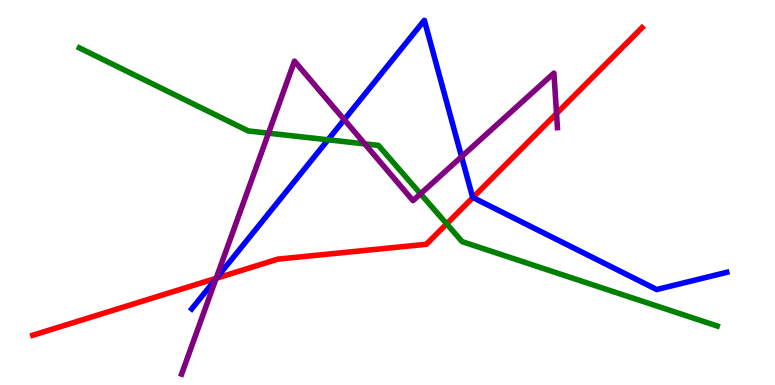[{'lines': ['blue', 'red'], 'intersections': [{'x': 2.79, 'y': 2.77}, {'x': 6.1, 'y': 4.87}]}, {'lines': ['green', 'red'], 'intersections': [{'x': 5.76, 'y': 4.19}]}, {'lines': ['purple', 'red'], 'intersections': [{'x': 2.79, 'y': 2.77}, {'x': 7.18, 'y': 7.05}]}, {'lines': ['blue', 'green'], 'intersections': [{'x': 4.23, 'y': 6.37}]}, {'lines': ['blue', 'purple'], 'intersections': [{'x': 2.79, 'y': 2.76}, {'x': 4.44, 'y': 6.89}, {'x': 5.96, 'y': 5.93}]}, {'lines': ['green', 'purple'], 'intersections': [{'x': 3.46, 'y': 6.54}, {'x': 4.71, 'y': 6.26}, {'x': 5.43, 'y': 4.97}]}]